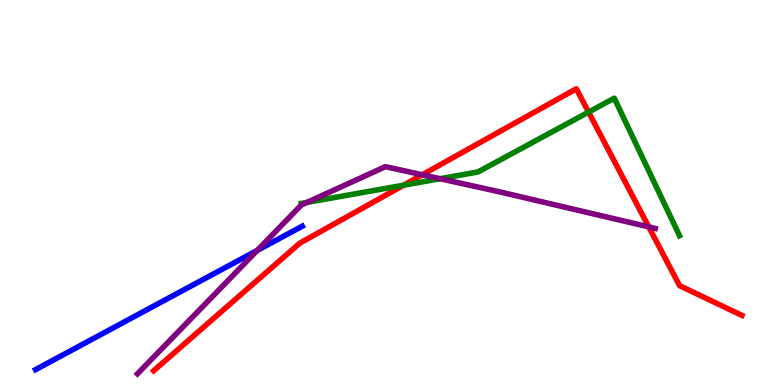[{'lines': ['blue', 'red'], 'intersections': []}, {'lines': ['green', 'red'], 'intersections': [{'x': 5.21, 'y': 5.19}, {'x': 7.59, 'y': 7.09}]}, {'lines': ['purple', 'red'], 'intersections': [{'x': 5.45, 'y': 5.46}, {'x': 8.37, 'y': 4.11}]}, {'lines': ['blue', 'green'], 'intersections': []}, {'lines': ['blue', 'purple'], 'intersections': [{'x': 3.32, 'y': 3.5}]}, {'lines': ['green', 'purple'], 'intersections': [{'x': 3.96, 'y': 4.74}, {'x': 5.68, 'y': 5.36}]}]